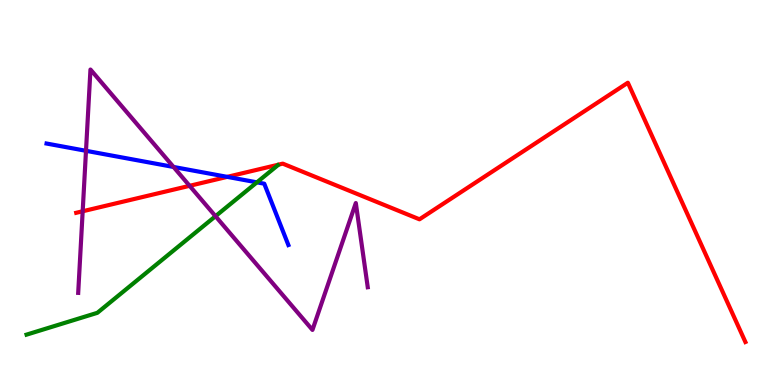[{'lines': ['blue', 'red'], 'intersections': [{'x': 2.93, 'y': 5.41}]}, {'lines': ['green', 'red'], 'intersections': []}, {'lines': ['purple', 'red'], 'intersections': [{'x': 1.07, 'y': 4.51}, {'x': 2.45, 'y': 5.17}]}, {'lines': ['blue', 'green'], 'intersections': [{'x': 3.31, 'y': 5.26}]}, {'lines': ['blue', 'purple'], 'intersections': [{'x': 1.11, 'y': 6.08}, {'x': 2.24, 'y': 5.66}]}, {'lines': ['green', 'purple'], 'intersections': [{'x': 2.78, 'y': 4.38}]}]